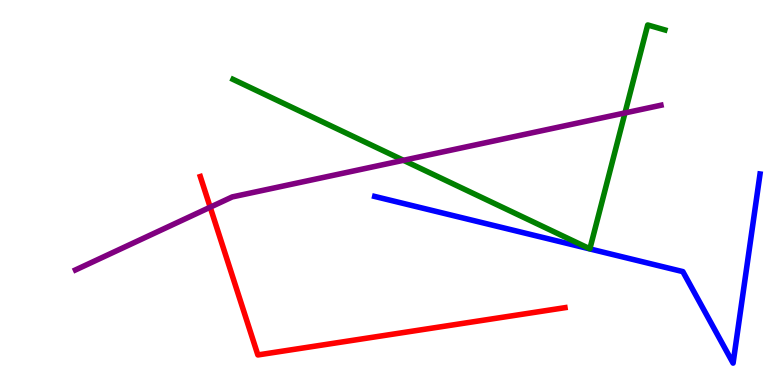[{'lines': ['blue', 'red'], 'intersections': []}, {'lines': ['green', 'red'], 'intersections': []}, {'lines': ['purple', 'red'], 'intersections': [{'x': 2.71, 'y': 4.62}]}, {'lines': ['blue', 'green'], 'intersections': []}, {'lines': ['blue', 'purple'], 'intersections': []}, {'lines': ['green', 'purple'], 'intersections': [{'x': 5.21, 'y': 5.84}, {'x': 8.06, 'y': 7.07}]}]